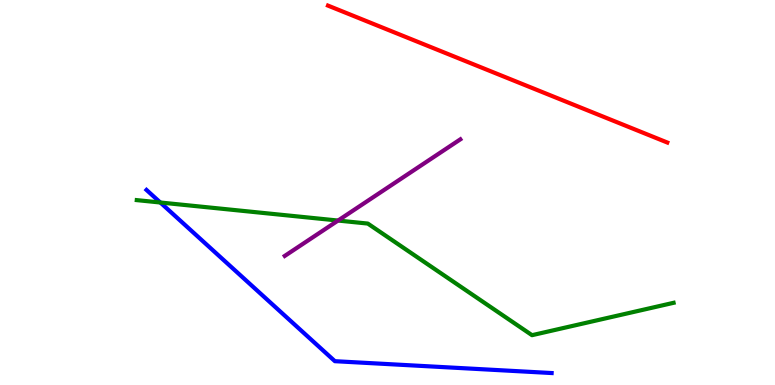[{'lines': ['blue', 'red'], 'intersections': []}, {'lines': ['green', 'red'], 'intersections': []}, {'lines': ['purple', 'red'], 'intersections': []}, {'lines': ['blue', 'green'], 'intersections': [{'x': 2.07, 'y': 4.74}]}, {'lines': ['blue', 'purple'], 'intersections': []}, {'lines': ['green', 'purple'], 'intersections': [{'x': 4.36, 'y': 4.27}]}]